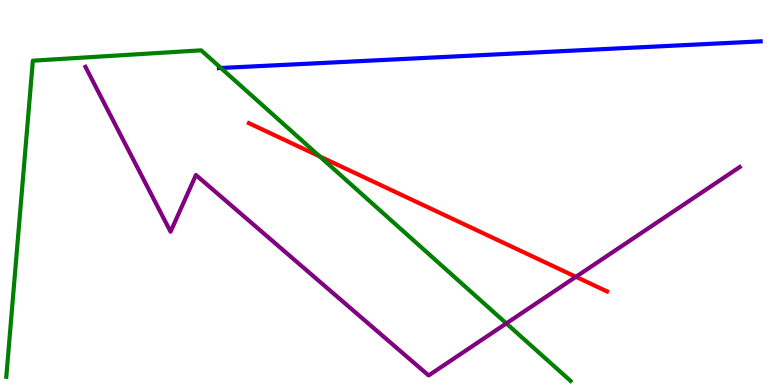[{'lines': ['blue', 'red'], 'intersections': []}, {'lines': ['green', 'red'], 'intersections': [{'x': 4.13, 'y': 5.94}]}, {'lines': ['purple', 'red'], 'intersections': [{'x': 7.43, 'y': 2.81}]}, {'lines': ['blue', 'green'], 'intersections': [{'x': 2.85, 'y': 8.23}]}, {'lines': ['blue', 'purple'], 'intersections': []}, {'lines': ['green', 'purple'], 'intersections': [{'x': 6.53, 'y': 1.6}]}]